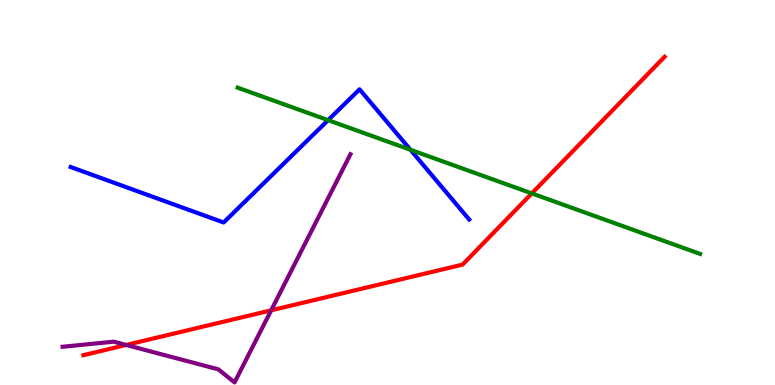[{'lines': ['blue', 'red'], 'intersections': []}, {'lines': ['green', 'red'], 'intersections': [{'x': 6.86, 'y': 4.98}]}, {'lines': ['purple', 'red'], 'intersections': [{'x': 1.63, 'y': 1.04}, {'x': 3.5, 'y': 1.94}]}, {'lines': ['blue', 'green'], 'intersections': [{'x': 4.23, 'y': 6.88}, {'x': 5.3, 'y': 6.11}]}, {'lines': ['blue', 'purple'], 'intersections': []}, {'lines': ['green', 'purple'], 'intersections': []}]